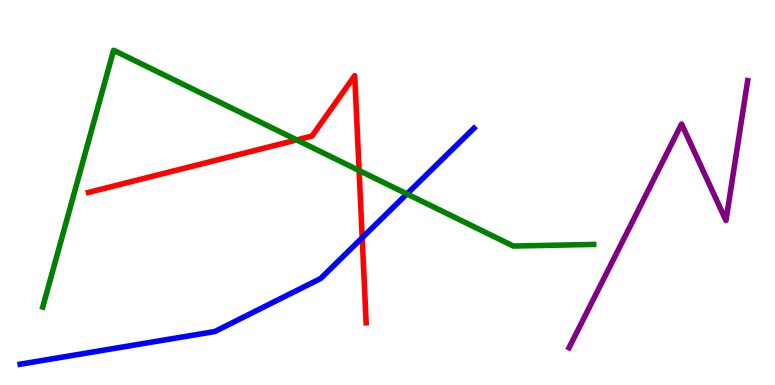[{'lines': ['blue', 'red'], 'intersections': [{'x': 4.67, 'y': 3.82}]}, {'lines': ['green', 'red'], 'intersections': [{'x': 3.83, 'y': 6.37}, {'x': 4.63, 'y': 5.57}]}, {'lines': ['purple', 'red'], 'intersections': []}, {'lines': ['blue', 'green'], 'intersections': [{'x': 5.25, 'y': 4.96}]}, {'lines': ['blue', 'purple'], 'intersections': []}, {'lines': ['green', 'purple'], 'intersections': []}]